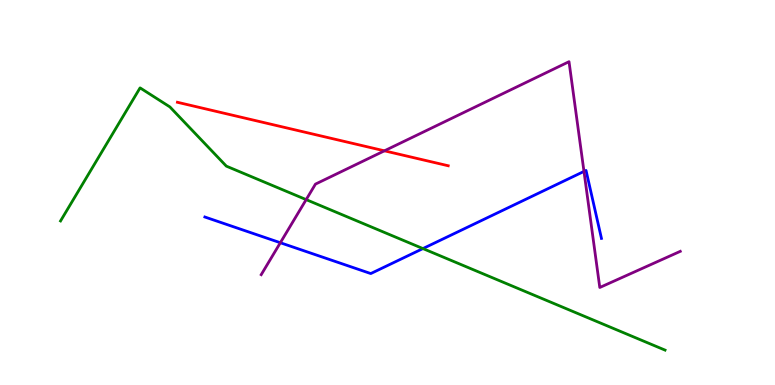[{'lines': ['blue', 'red'], 'intersections': []}, {'lines': ['green', 'red'], 'intersections': []}, {'lines': ['purple', 'red'], 'intersections': [{'x': 4.96, 'y': 6.08}]}, {'lines': ['blue', 'green'], 'intersections': [{'x': 5.46, 'y': 3.54}]}, {'lines': ['blue', 'purple'], 'intersections': [{'x': 3.62, 'y': 3.7}, {'x': 7.54, 'y': 5.55}]}, {'lines': ['green', 'purple'], 'intersections': [{'x': 3.95, 'y': 4.82}]}]